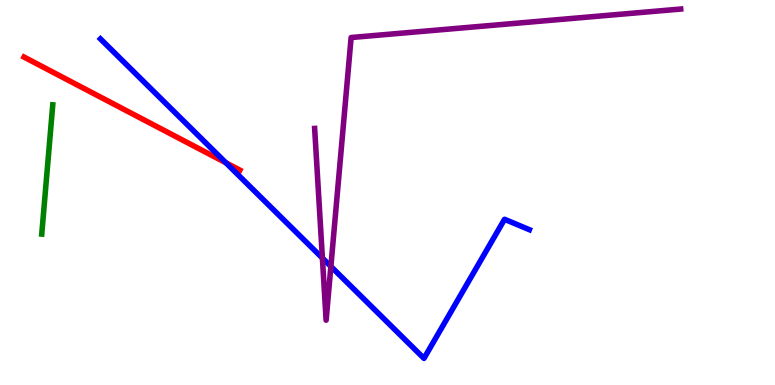[{'lines': ['blue', 'red'], 'intersections': [{'x': 2.92, 'y': 5.77}]}, {'lines': ['green', 'red'], 'intersections': []}, {'lines': ['purple', 'red'], 'intersections': []}, {'lines': ['blue', 'green'], 'intersections': []}, {'lines': ['blue', 'purple'], 'intersections': [{'x': 4.16, 'y': 3.3}, {'x': 4.27, 'y': 3.08}]}, {'lines': ['green', 'purple'], 'intersections': []}]